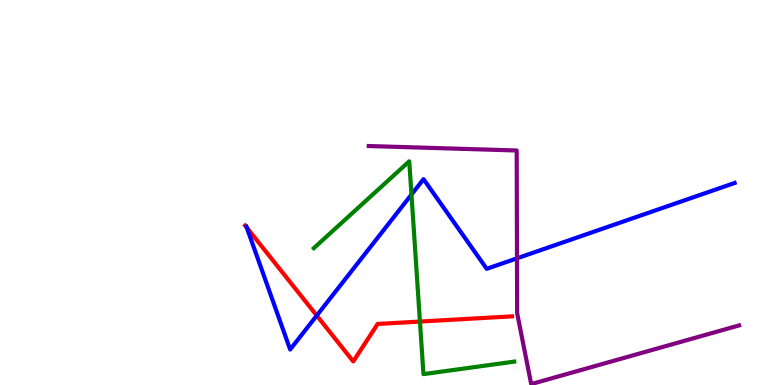[{'lines': ['blue', 'red'], 'intersections': [{'x': 3.18, 'y': 4.09}, {'x': 4.09, 'y': 1.8}]}, {'lines': ['green', 'red'], 'intersections': [{'x': 5.42, 'y': 1.65}]}, {'lines': ['purple', 'red'], 'intersections': []}, {'lines': ['blue', 'green'], 'intersections': [{'x': 5.31, 'y': 4.95}]}, {'lines': ['blue', 'purple'], 'intersections': [{'x': 6.67, 'y': 3.29}]}, {'lines': ['green', 'purple'], 'intersections': []}]